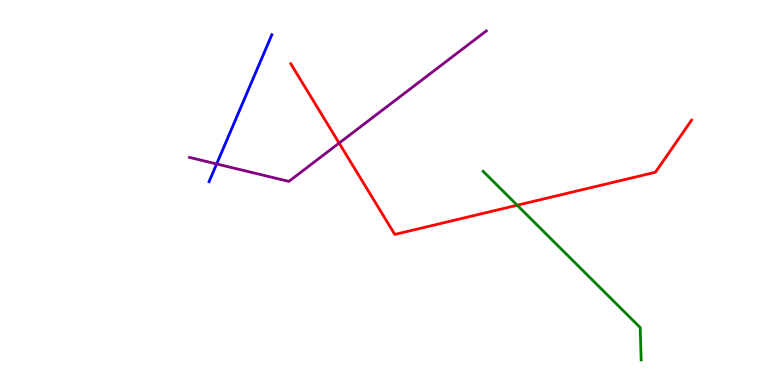[{'lines': ['blue', 'red'], 'intersections': []}, {'lines': ['green', 'red'], 'intersections': [{'x': 6.67, 'y': 4.67}]}, {'lines': ['purple', 'red'], 'intersections': [{'x': 4.38, 'y': 6.28}]}, {'lines': ['blue', 'green'], 'intersections': []}, {'lines': ['blue', 'purple'], 'intersections': [{'x': 2.8, 'y': 5.74}]}, {'lines': ['green', 'purple'], 'intersections': []}]